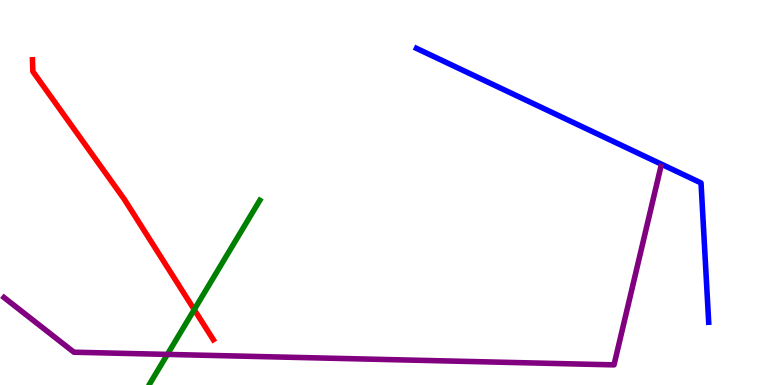[{'lines': ['blue', 'red'], 'intersections': []}, {'lines': ['green', 'red'], 'intersections': [{'x': 2.51, 'y': 1.96}]}, {'lines': ['purple', 'red'], 'intersections': []}, {'lines': ['blue', 'green'], 'intersections': []}, {'lines': ['blue', 'purple'], 'intersections': []}, {'lines': ['green', 'purple'], 'intersections': [{'x': 2.16, 'y': 0.795}]}]